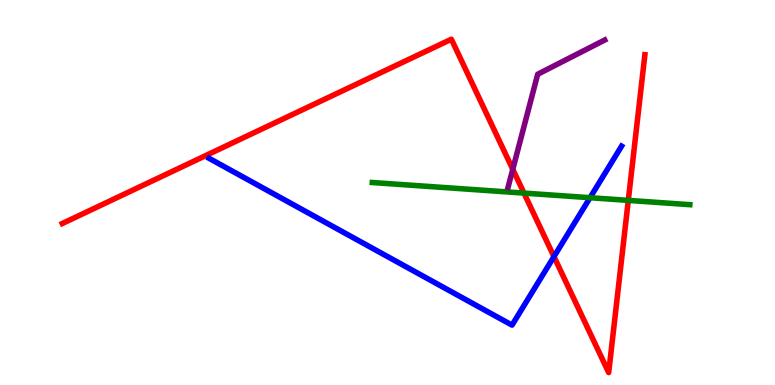[{'lines': ['blue', 'red'], 'intersections': [{'x': 7.15, 'y': 3.33}]}, {'lines': ['green', 'red'], 'intersections': [{'x': 6.76, 'y': 4.98}, {'x': 8.11, 'y': 4.8}]}, {'lines': ['purple', 'red'], 'intersections': [{'x': 6.62, 'y': 5.6}]}, {'lines': ['blue', 'green'], 'intersections': [{'x': 7.61, 'y': 4.86}]}, {'lines': ['blue', 'purple'], 'intersections': []}, {'lines': ['green', 'purple'], 'intersections': []}]